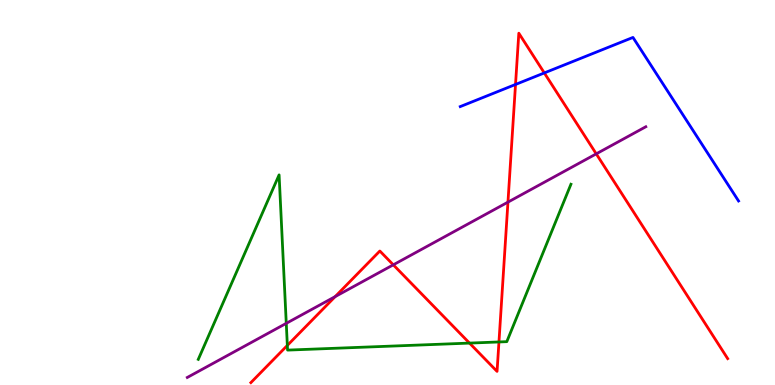[{'lines': ['blue', 'red'], 'intersections': [{'x': 6.65, 'y': 7.81}, {'x': 7.02, 'y': 8.11}]}, {'lines': ['green', 'red'], 'intersections': [{'x': 3.71, 'y': 1.03}, {'x': 6.06, 'y': 1.09}, {'x': 6.44, 'y': 1.12}]}, {'lines': ['purple', 'red'], 'intersections': [{'x': 4.32, 'y': 2.3}, {'x': 5.07, 'y': 3.12}, {'x': 6.55, 'y': 4.75}, {'x': 7.69, 'y': 6.0}]}, {'lines': ['blue', 'green'], 'intersections': []}, {'lines': ['blue', 'purple'], 'intersections': []}, {'lines': ['green', 'purple'], 'intersections': [{'x': 3.69, 'y': 1.6}]}]